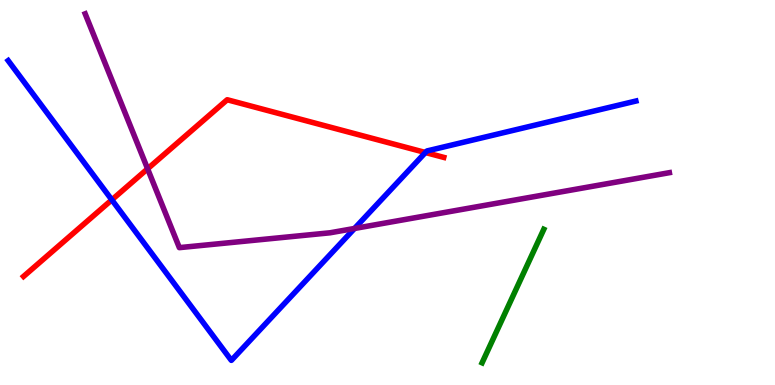[{'lines': ['blue', 'red'], 'intersections': [{'x': 1.44, 'y': 4.81}, {'x': 5.49, 'y': 6.04}]}, {'lines': ['green', 'red'], 'intersections': []}, {'lines': ['purple', 'red'], 'intersections': [{'x': 1.9, 'y': 5.62}]}, {'lines': ['blue', 'green'], 'intersections': []}, {'lines': ['blue', 'purple'], 'intersections': [{'x': 4.57, 'y': 4.07}]}, {'lines': ['green', 'purple'], 'intersections': []}]